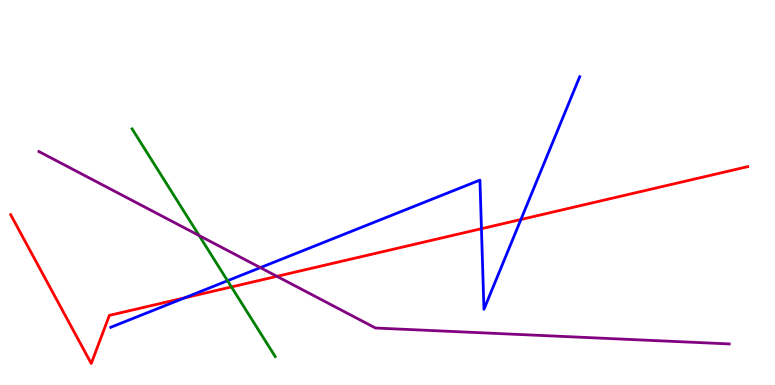[{'lines': ['blue', 'red'], 'intersections': [{'x': 2.38, 'y': 2.26}, {'x': 6.21, 'y': 4.06}, {'x': 6.72, 'y': 4.3}]}, {'lines': ['green', 'red'], 'intersections': [{'x': 2.99, 'y': 2.55}]}, {'lines': ['purple', 'red'], 'intersections': [{'x': 3.57, 'y': 2.82}]}, {'lines': ['blue', 'green'], 'intersections': [{'x': 2.94, 'y': 2.71}]}, {'lines': ['blue', 'purple'], 'intersections': [{'x': 3.36, 'y': 3.05}]}, {'lines': ['green', 'purple'], 'intersections': [{'x': 2.57, 'y': 3.88}]}]